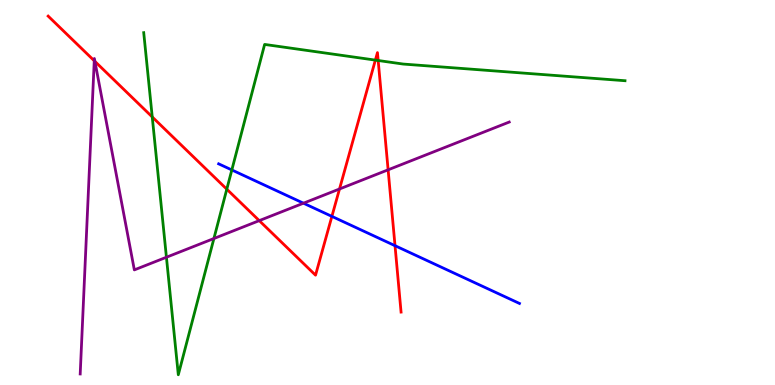[{'lines': ['blue', 'red'], 'intersections': [{'x': 4.28, 'y': 4.38}, {'x': 5.1, 'y': 3.62}]}, {'lines': ['green', 'red'], 'intersections': [{'x': 1.96, 'y': 6.96}, {'x': 2.93, 'y': 5.09}, {'x': 4.84, 'y': 8.44}, {'x': 4.88, 'y': 8.43}]}, {'lines': ['purple', 'red'], 'intersections': [{'x': 1.22, 'y': 8.42}, {'x': 1.22, 'y': 8.41}, {'x': 3.35, 'y': 4.27}, {'x': 4.38, 'y': 5.09}, {'x': 5.01, 'y': 5.59}]}, {'lines': ['blue', 'green'], 'intersections': [{'x': 2.99, 'y': 5.59}]}, {'lines': ['blue', 'purple'], 'intersections': [{'x': 3.92, 'y': 4.72}]}, {'lines': ['green', 'purple'], 'intersections': [{'x': 2.15, 'y': 3.32}, {'x': 2.76, 'y': 3.8}]}]